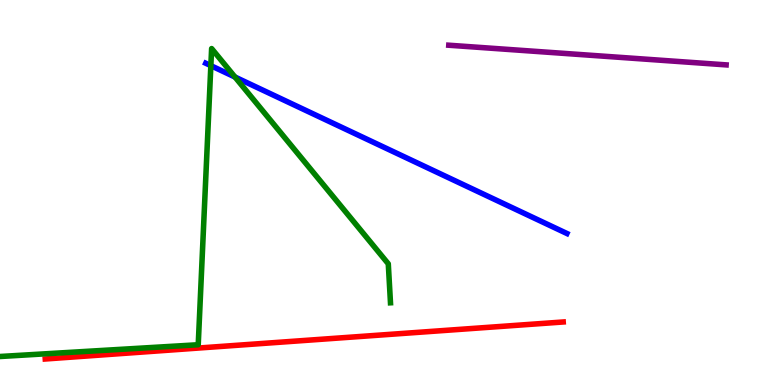[{'lines': ['blue', 'red'], 'intersections': []}, {'lines': ['green', 'red'], 'intersections': []}, {'lines': ['purple', 'red'], 'intersections': []}, {'lines': ['blue', 'green'], 'intersections': [{'x': 2.72, 'y': 8.29}, {'x': 3.03, 'y': 8.0}]}, {'lines': ['blue', 'purple'], 'intersections': []}, {'lines': ['green', 'purple'], 'intersections': []}]